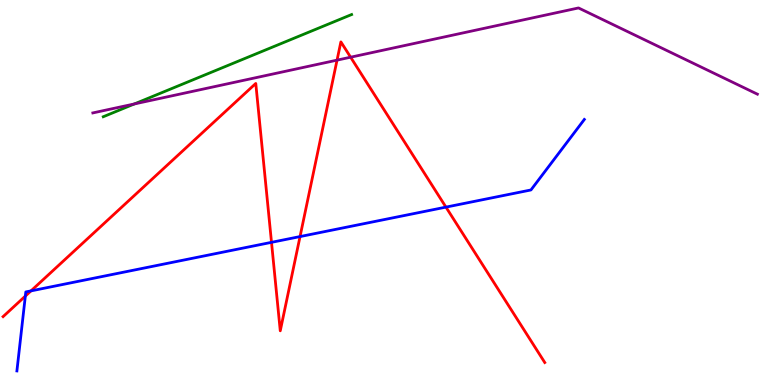[{'lines': ['blue', 'red'], 'intersections': [{'x': 0.327, 'y': 2.31}, {'x': 0.4, 'y': 2.44}, {'x': 3.5, 'y': 3.71}, {'x': 3.87, 'y': 3.86}, {'x': 5.75, 'y': 4.62}]}, {'lines': ['green', 'red'], 'intersections': []}, {'lines': ['purple', 'red'], 'intersections': [{'x': 4.35, 'y': 8.44}, {'x': 4.52, 'y': 8.51}]}, {'lines': ['blue', 'green'], 'intersections': []}, {'lines': ['blue', 'purple'], 'intersections': []}, {'lines': ['green', 'purple'], 'intersections': [{'x': 1.73, 'y': 7.3}]}]